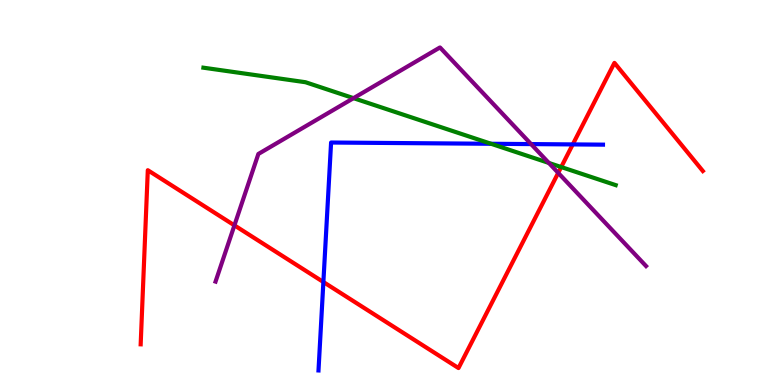[{'lines': ['blue', 'red'], 'intersections': [{'x': 4.17, 'y': 2.68}, {'x': 7.39, 'y': 6.25}]}, {'lines': ['green', 'red'], 'intersections': [{'x': 7.24, 'y': 5.66}]}, {'lines': ['purple', 'red'], 'intersections': [{'x': 3.02, 'y': 4.15}, {'x': 7.2, 'y': 5.51}]}, {'lines': ['blue', 'green'], 'intersections': [{'x': 6.34, 'y': 6.27}]}, {'lines': ['blue', 'purple'], 'intersections': [{'x': 6.85, 'y': 6.26}]}, {'lines': ['green', 'purple'], 'intersections': [{'x': 4.56, 'y': 7.45}, {'x': 7.08, 'y': 5.77}]}]